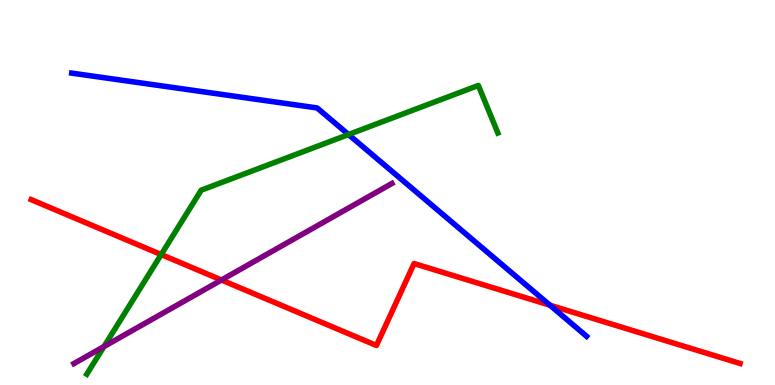[{'lines': ['blue', 'red'], 'intersections': [{'x': 7.1, 'y': 2.07}]}, {'lines': ['green', 'red'], 'intersections': [{'x': 2.08, 'y': 3.39}]}, {'lines': ['purple', 'red'], 'intersections': [{'x': 2.86, 'y': 2.73}]}, {'lines': ['blue', 'green'], 'intersections': [{'x': 4.5, 'y': 6.51}]}, {'lines': ['blue', 'purple'], 'intersections': []}, {'lines': ['green', 'purple'], 'intersections': [{'x': 1.34, 'y': 0.999}]}]